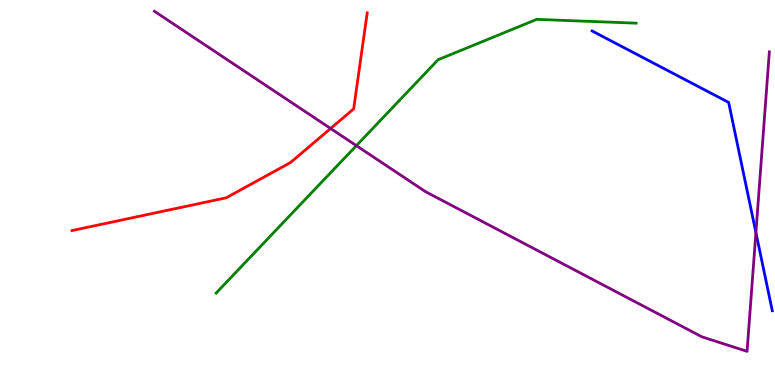[{'lines': ['blue', 'red'], 'intersections': []}, {'lines': ['green', 'red'], 'intersections': []}, {'lines': ['purple', 'red'], 'intersections': [{'x': 4.27, 'y': 6.66}]}, {'lines': ['blue', 'green'], 'intersections': []}, {'lines': ['blue', 'purple'], 'intersections': [{'x': 9.75, 'y': 3.96}]}, {'lines': ['green', 'purple'], 'intersections': [{'x': 4.6, 'y': 6.22}]}]